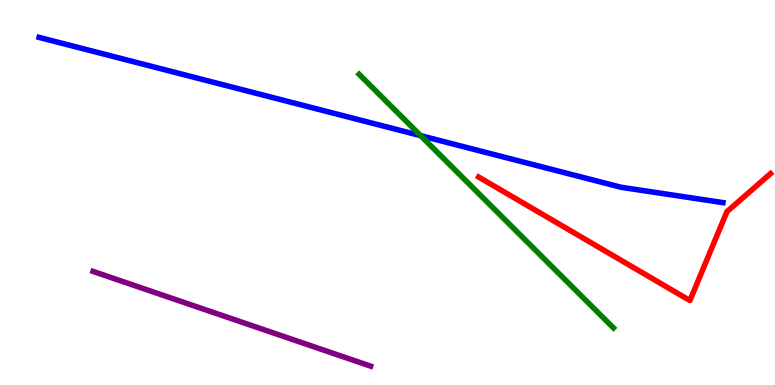[{'lines': ['blue', 'red'], 'intersections': []}, {'lines': ['green', 'red'], 'intersections': []}, {'lines': ['purple', 'red'], 'intersections': []}, {'lines': ['blue', 'green'], 'intersections': [{'x': 5.43, 'y': 6.48}]}, {'lines': ['blue', 'purple'], 'intersections': []}, {'lines': ['green', 'purple'], 'intersections': []}]